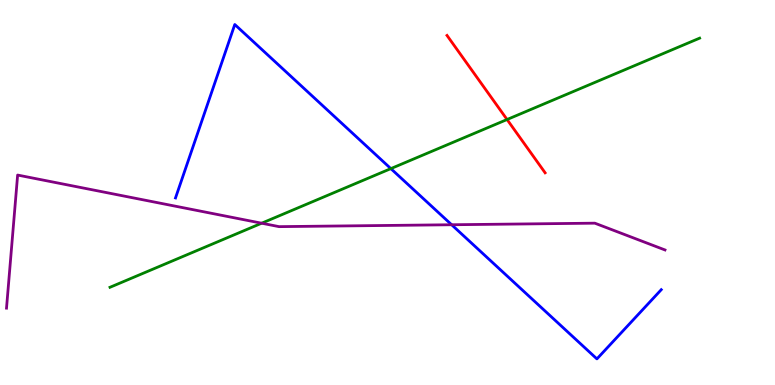[{'lines': ['blue', 'red'], 'intersections': []}, {'lines': ['green', 'red'], 'intersections': [{'x': 6.54, 'y': 6.9}]}, {'lines': ['purple', 'red'], 'intersections': []}, {'lines': ['blue', 'green'], 'intersections': [{'x': 5.04, 'y': 5.62}]}, {'lines': ['blue', 'purple'], 'intersections': [{'x': 5.83, 'y': 4.16}]}, {'lines': ['green', 'purple'], 'intersections': [{'x': 3.38, 'y': 4.2}]}]